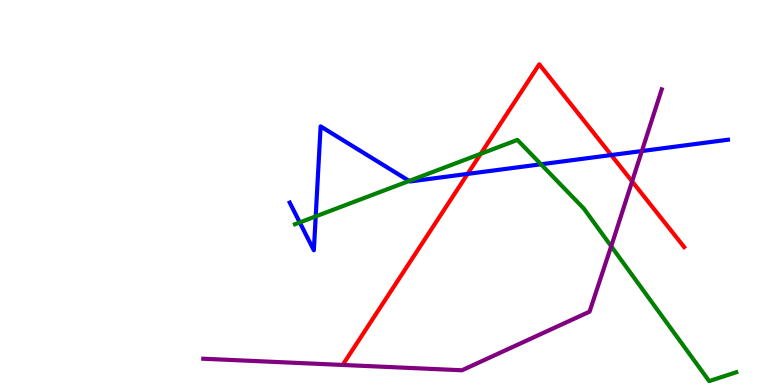[{'lines': ['blue', 'red'], 'intersections': [{'x': 6.03, 'y': 5.48}, {'x': 7.89, 'y': 5.97}]}, {'lines': ['green', 'red'], 'intersections': [{'x': 6.2, 'y': 6.0}]}, {'lines': ['purple', 'red'], 'intersections': [{'x': 8.16, 'y': 5.29}]}, {'lines': ['blue', 'green'], 'intersections': [{'x': 3.87, 'y': 4.22}, {'x': 4.07, 'y': 4.38}, {'x': 5.28, 'y': 5.3}, {'x': 6.98, 'y': 5.73}]}, {'lines': ['blue', 'purple'], 'intersections': [{'x': 8.28, 'y': 6.08}]}, {'lines': ['green', 'purple'], 'intersections': [{'x': 7.89, 'y': 3.6}]}]